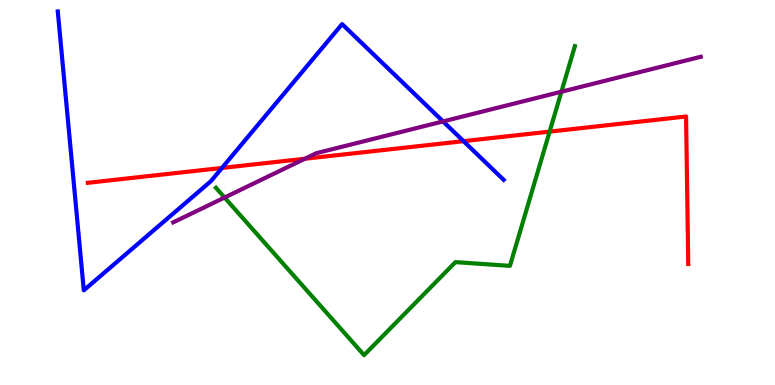[{'lines': ['blue', 'red'], 'intersections': [{'x': 2.86, 'y': 5.64}, {'x': 5.98, 'y': 6.33}]}, {'lines': ['green', 'red'], 'intersections': [{'x': 7.09, 'y': 6.58}]}, {'lines': ['purple', 'red'], 'intersections': [{'x': 3.93, 'y': 5.88}]}, {'lines': ['blue', 'green'], 'intersections': []}, {'lines': ['blue', 'purple'], 'intersections': [{'x': 5.72, 'y': 6.85}]}, {'lines': ['green', 'purple'], 'intersections': [{'x': 2.9, 'y': 4.87}, {'x': 7.24, 'y': 7.62}]}]